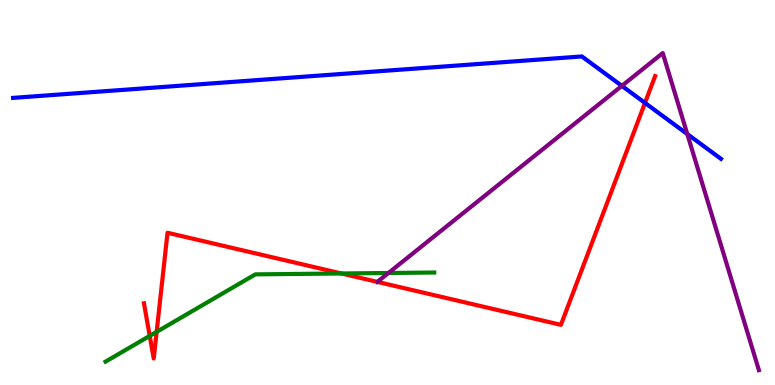[{'lines': ['blue', 'red'], 'intersections': [{'x': 8.32, 'y': 7.33}]}, {'lines': ['green', 'red'], 'intersections': [{'x': 1.93, 'y': 1.28}, {'x': 2.02, 'y': 1.38}, {'x': 4.41, 'y': 2.9}]}, {'lines': ['purple', 'red'], 'intersections': [{'x': 4.87, 'y': 2.68}]}, {'lines': ['blue', 'green'], 'intersections': []}, {'lines': ['blue', 'purple'], 'intersections': [{'x': 8.02, 'y': 7.77}, {'x': 8.87, 'y': 6.52}]}, {'lines': ['green', 'purple'], 'intersections': [{'x': 5.01, 'y': 2.91}]}]